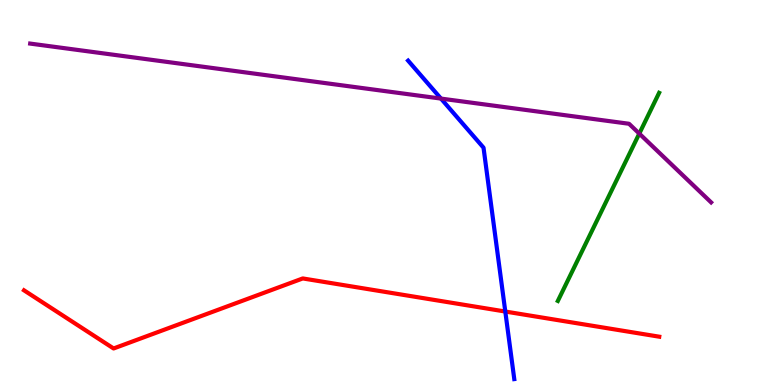[{'lines': ['blue', 'red'], 'intersections': [{'x': 6.52, 'y': 1.91}]}, {'lines': ['green', 'red'], 'intersections': []}, {'lines': ['purple', 'red'], 'intersections': []}, {'lines': ['blue', 'green'], 'intersections': []}, {'lines': ['blue', 'purple'], 'intersections': [{'x': 5.69, 'y': 7.44}]}, {'lines': ['green', 'purple'], 'intersections': [{'x': 8.25, 'y': 6.53}]}]